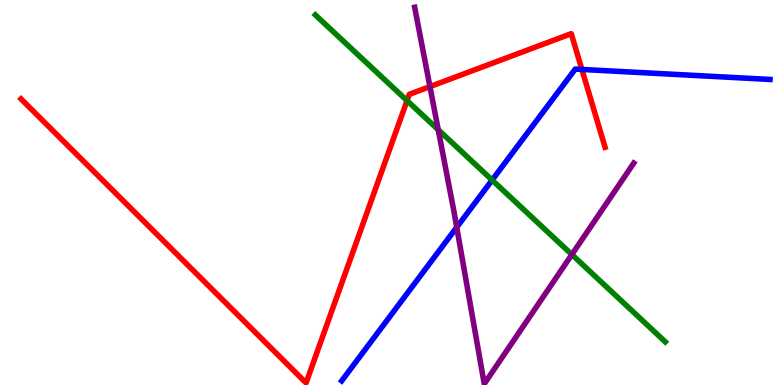[{'lines': ['blue', 'red'], 'intersections': [{'x': 7.51, 'y': 8.2}]}, {'lines': ['green', 'red'], 'intersections': [{'x': 5.25, 'y': 7.39}]}, {'lines': ['purple', 'red'], 'intersections': [{'x': 5.55, 'y': 7.75}]}, {'lines': ['blue', 'green'], 'intersections': [{'x': 6.35, 'y': 5.32}]}, {'lines': ['blue', 'purple'], 'intersections': [{'x': 5.89, 'y': 4.1}]}, {'lines': ['green', 'purple'], 'intersections': [{'x': 5.65, 'y': 6.63}, {'x': 7.38, 'y': 3.39}]}]